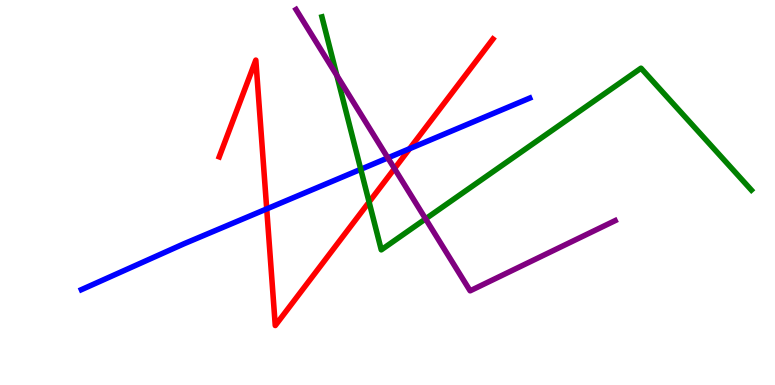[{'lines': ['blue', 'red'], 'intersections': [{'x': 3.44, 'y': 4.57}, {'x': 5.29, 'y': 6.14}]}, {'lines': ['green', 'red'], 'intersections': [{'x': 4.76, 'y': 4.75}]}, {'lines': ['purple', 'red'], 'intersections': [{'x': 5.09, 'y': 5.62}]}, {'lines': ['blue', 'green'], 'intersections': [{'x': 4.65, 'y': 5.6}]}, {'lines': ['blue', 'purple'], 'intersections': [{'x': 5.0, 'y': 5.9}]}, {'lines': ['green', 'purple'], 'intersections': [{'x': 4.35, 'y': 8.04}, {'x': 5.49, 'y': 4.32}]}]